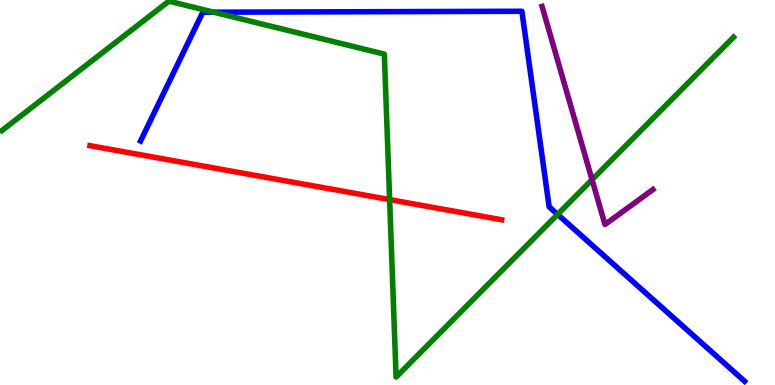[{'lines': ['blue', 'red'], 'intersections': []}, {'lines': ['green', 'red'], 'intersections': [{'x': 5.03, 'y': 4.82}]}, {'lines': ['purple', 'red'], 'intersections': []}, {'lines': ['blue', 'green'], 'intersections': [{'x': 2.76, 'y': 9.68}, {'x': 7.19, 'y': 4.43}]}, {'lines': ['blue', 'purple'], 'intersections': []}, {'lines': ['green', 'purple'], 'intersections': [{'x': 7.64, 'y': 5.33}]}]